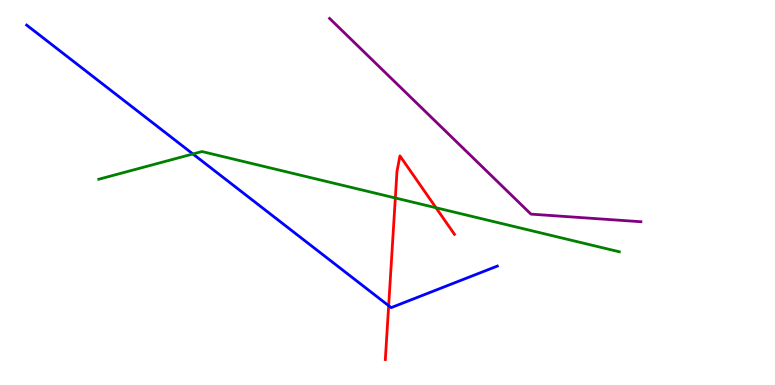[{'lines': ['blue', 'red'], 'intersections': [{'x': 5.01, 'y': 2.06}]}, {'lines': ['green', 'red'], 'intersections': [{'x': 5.1, 'y': 4.86}, {'x': 5.63, 'y': 4.6}]}, {'lines': ['purple', 'red'], 'intersections': []}, {'lines': ['blue', 'green'], 'intersections': [{'x': 2.49, 'y': 6.0}]}, {'lines': ['blue', 'purple'], 'intersections': []}, {'lines': ['green', 'purple'], 'intersections': []}]